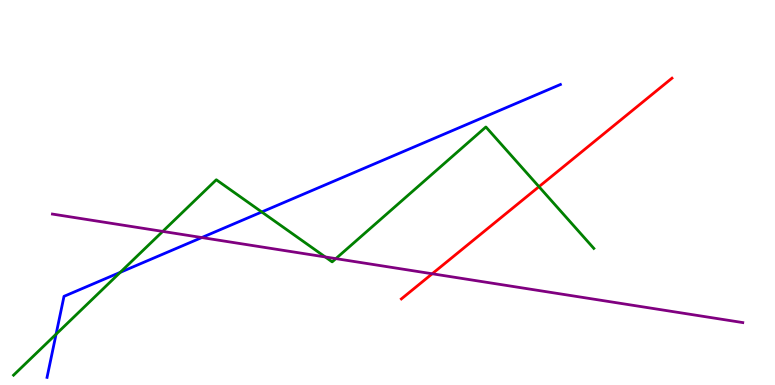[{'lines': ['blue', 'red'], 'intersections': []}, {'lines': ['green', 'red'], 'intersections': [{'x': 6.95, 'y': 5.15}]}, {'lines': ['purple', 'red'], 'intersections': [{'x': 5.58, 'y': 2.89}]}, {'lines': ['blue', 'green'], 'intersections': [{'x': 0.724, 'y': 1.32}, {'x': 1.55, 'y': 2.93}, {'x': 3.38, 'y': 4.49}]}, {'lines': ['blue', 'purple'], 'intersections': [{'x': 2.6, 'y': 3.83}]}, {'lines': ['green', 'purple'], 'intersections': [{'x': 2.1, 'y': 3.99}, {'x': 4.2, 'y': 3.33}, {'x': 4.33, 'y': 3.28}]}]